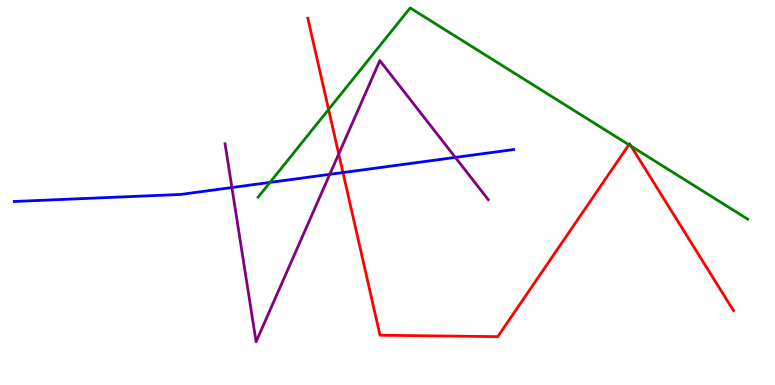[{'lines': ['blue', 'red'], 'intersections': [{'x': 4.43, 'y': 5.52}]}, {'lines': ['green', 'red'], 'intersections': [{'x': 4.24, 'y': 7.16}, {'x': 8.11, 'y': 6.24}, {'x': 8.14, 'y': 6.2}]}, {'lines': ['purple', 'red'], 'intersections': [{'x': 4.37, 'y': 6.0}]}, {'lines': ['blue', 'green'], 'intersections': [{'x': 3.48, 'y': 5.26}]}, {'lines': ['blue', 'purple'], 'intersections': [{'x': 2.99, 'y': 5.13}, {'x': 4.26, 'y': 5.47}, {'x': 5.88, 'y': 5.91}]}, {'lines': ['green', 'purple'], 'intersections': []}]